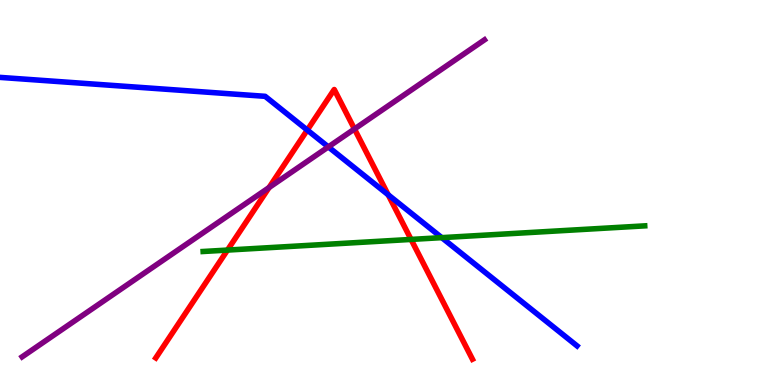[{'lines': ['blue', 'red'], 'intersections': [{'x': 3.96, 'y': 6.62}, {'x': 5.01, 'y': 4.94}]}, {'lines': ['green', 'red'], 'intersections': [{'x': 2.94, 'y': 3.5}, {'x': 5.3, 'y': 3.78}]}, {'lines': ['purple', 'red'], 'intersections': [{'x': 3.47, 'y': 5.13}, {'x': 4.57, 'y': 6.65}]}, {'lines': ['blue', 'green'], 'intersections': [{'x': 5.7, 'y': 3.83}]}, {'lines': ['blue', 'purple'], 'intersections': [{'x': 4.24, 'y': 6.18}]}, {'lines': ['green', 'purple'], 'intersections': []}]